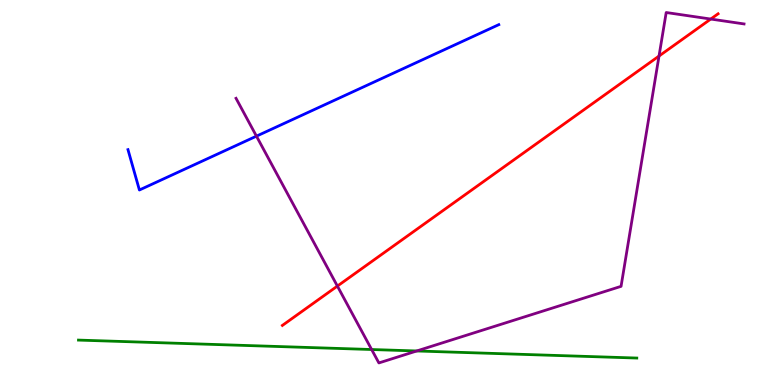[{'lines': ['blue', 'red'], 'intersections': []}, {'lines': ['green', 'red'], 'intersections': []}, {'lines': ['purple', 'red'], 'intersections': [{'x': 4.35, 'y': 2.57}, {'x': 8.5, 'y': 8.54}, {'x': 9.17, 'y': 9.51}]}, {'lines': ['blue', 'green'], 'intersections': []}, {'lines': ['blue', 'purple'], 'intersections': [{'x': 3.31, 'y': 6.46}]}, {'lines': ['green', 'purple'], 'intersections': [{'x': 4.8, 'y': 0.922}, {'x': 5.38, 'y': 0.884}]}]